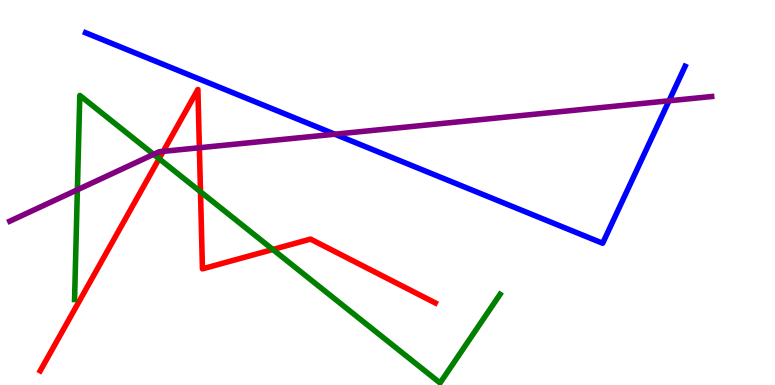[{'lines': ['blue', 'red'], 'intersections': []}, {'lines': ['green', 'red'], 'intersections': [{'x': 2.05, 'y': 5.88}, {'x': 2.59, 'y': 5.02}, {'x': 3.52, 'y': 3.52}]}, {'lines': ['purple', 'red'], 'intersections': [{'x': 2.11, 'y': 6.07}, {'x': 2.57, 'y': 6.16}]}, {'lines': ['blue', 'green'], 'intersections': []}, {'lines': ['blue', 'purple'], 'intersections': [{'x': 4.32, 'y': 6.51}, {'x': 8.63, 'y': 7.38}]}, {'lines': ['green', 'purple'], 'intersections': [{'x': 0.998, 'y': 5.07}, {'x': 1.98, 'y': 5.99}]}]